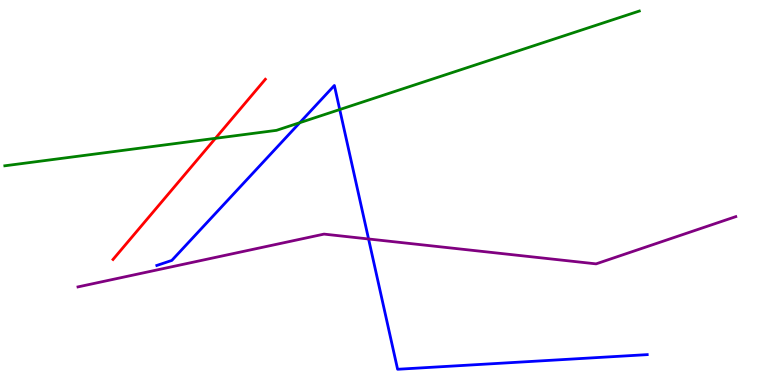[{'lines': ['blue', 'red'], 'intersections': []}, {'lines': ['green', 'red'], 'intersections': [{'x': 2.78, 'y': 6.41}]}, {'lines': ['purple', 'red'], 'intersections': []}, {'lines': ['blue', 'green'], 'intersections': [{'x': 3.87, 'y': 6.81}, {'x': 4.38, 'y': 7.15}]}, {'lines': ['blue', 'purple'], 'intersections': [{'x': 4.76, 'y': 3.79}]}, {'lines': ['green', 'purple'], 'intersections': []}]